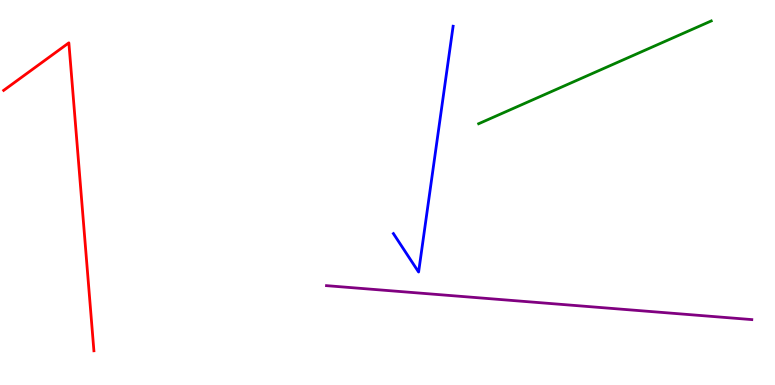[{'lines': ['blue', 'red'], 'intersections': []}, {'lines': ['green', 'red'], 'intersections': []}, {'lines': ['purple', 'red'], 'intersections': []}, {'lines': ['blue', 'green'], 'intersections': []}, {'lines': ['blue', 'purple'], 'intersections': []}, {'lines': ['green', 'purple'], 'intersections': []}]